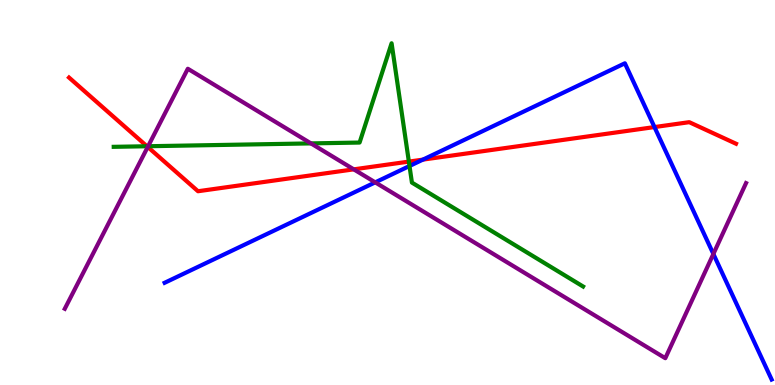[{'lines': ['blue', 'red'], 'intersections': [{'x': 5.46, 'y': 5.85}, {'x': 8.44, 'y': 6.7}]}, {'lines': ['green', 'red'], 'intersections': [{'x': 1.9, 'y': 6.2}, {'x': 5.28, 'y': 5.8}]}, {'lines': ['purple', 'red'], 'intersections': [{'x': 1.91, 'y': 6.18}, {'x': 4.56, 'y': 5.6}]}, {'lines': ['blue', 'green'], 'intersections': [{'x': 5.28, 'y': 5.69}]}, {'lines': ['blue', 'purple'], 'intersections': [{'x': 4.84, 'y': 5.26}, {'x': 9.2, 'y': 3.4}]}, {'lines': ['green', 'purple'], 'intersections': [{'x': 1.91, 'y': 6.2}, {'x': 4.01, 'y': 6.28}]}]